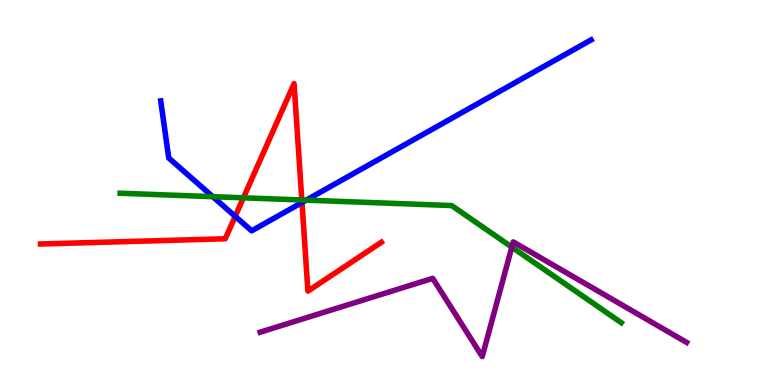[{'lines': ['blue', 'red'], 'intersections': [{'x': 3.03, 'y': 4.38}, {'x': 3.9, 'y': 4.74}]}, {'lines': ['green', 'red'], 'intersections': [{'x': 3.14, 'y': 4.86}, {'x': 3.89, 'y': 4.81}]}, {'lines': ['purple', 'red'], 'intersections': []}, {'lines': ['blue', 'green'], 'intersections': [{'x': 2.75, 'y': 4.89}, {'x': 3.95, 'y': 4.8}]}, {'lines': ['blue', 'purple'], 'intersections': []}, {'lines': ['green', 'purple'], 'intersections': [{'x': 6.6, 'y': 3.58}]}]